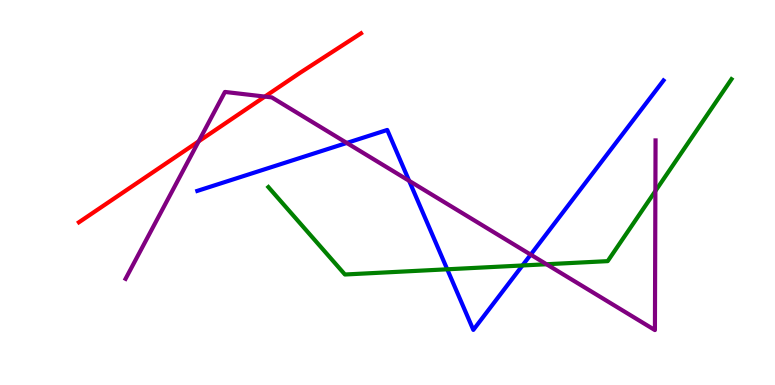[{'lines': ['blue', 'red'], 'intersections': []}, {'lines': ['green', 'red'], 'intersections': []}, {'lines': ['purple', 'red'], 'intersections': [{'x': 2.56, 'y': 6.33}, {'x': 3.42, 'y': 7.49}]}, {'lines': ['blue', 'green'], 'intersections': [{'x': 5.77, 'y': 3.01}, {'x': 6.74, 'y': 3.1}]}, {'lines': ['blue', 'purple'], 'intersections': [{'x': 4.47, 'y': 6.29}, {'x': 5.28, 'y': 5.3}, {'x': 6.85, 'y': 3.39}]}, {'lines': ['green', 'purple'], 'intersections': [{'x': 7.05, 'y': 3.14}, {'x': 8.46, 'y': 5.04}]}]